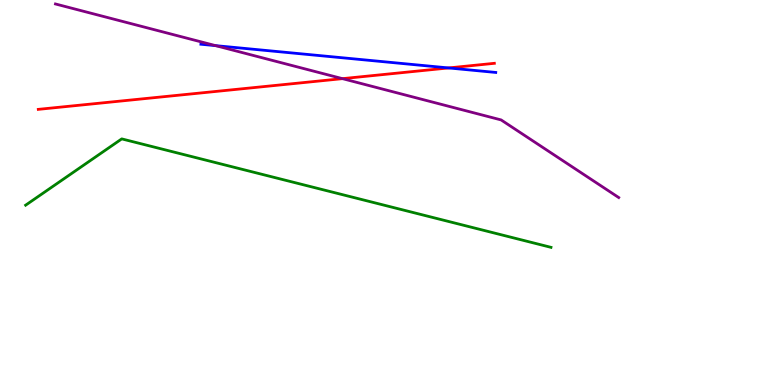[{'lines': ['blue', 'red'], 'intersections': [{'x': 5.79, 'y': 8.24}]}, {'lines': ['green', 'red'], 'intersections': []}, {'lines': ['purple', 'red'], 'intersections': [{'x': 4.42, 'y': 7.96}]}, {'lines': ['blue', 'green'], 'intersections': []}, {'lines': ['blue', 'purple'], 'intersections': [{'x': 2.78, 'y': 8.81}]}, {'lines': ['green', 'purple'], 'intersections': []}]